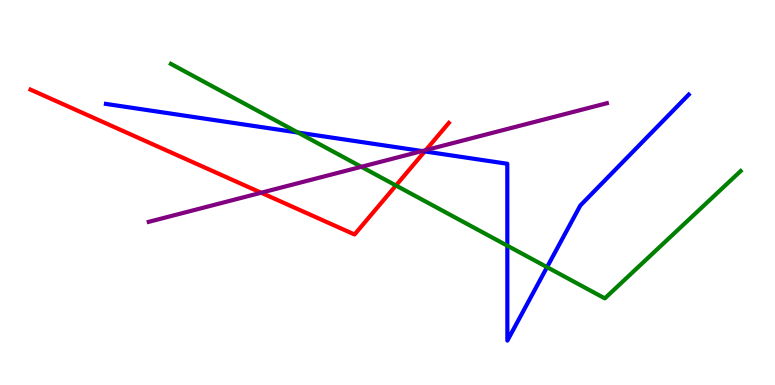[{'lines': ['blue', 'red'], 'intersections': [{'x': 5.48, 'y': 6.07}]}, {'lines': ['green', 'red'], 'intersections': [{'x': 5.11, 'y': 5.18}]}, {'lines': ['purple', 'red'], 'intersections': [{'x': 3.37, 'y': 4.99}, {'x': 5.49, 'y': 6.1}]}, {'lines': ['blue', 'green'], 'intersections': [{'x': 3.84, 'y': 6.56}, {'x': 6.55, 'y': 3.62}, {'x': 7.06, 'y': 3.06}]}, {'lines': ['blue', 'purple'], 'intersections': [{'x': 5.45, 'y': 6.08}]}, {'lines': ['green', 'purple'], 'intersections': [{'x': 4.66, 'y': 5.67}]}]